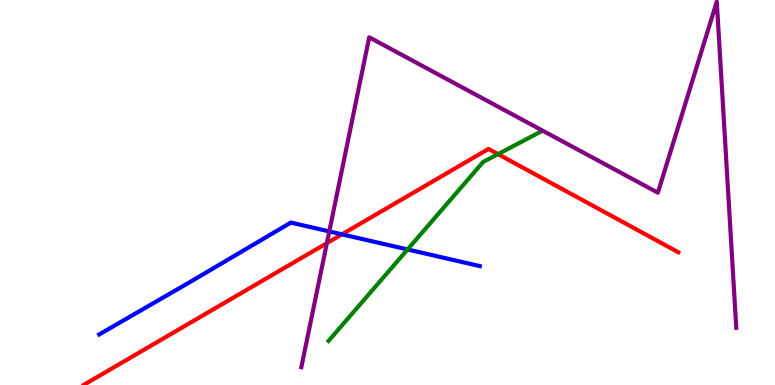[{'lines': ['blue', 'red'], 'intersections': [{'x': 4.41, 'y': 3.91}]}, {'lines': ['green', 'red'], 'intersections': [{'x': 6.43, 'y': 6.0}]}, {'lines': ['purple', 'red'], 'intersections': [{'x': 4.22, 'y': 3.68}]}, {'lines': ['blue', 'green'], 'intersections': [{'x': 5.26, 'y': 3.52}]}, {'lines': ['blue', 'purple'], 'intersections': [{'x': 4.25, 'y': 3.99}]}, {'lines': ['green', 'purple'], 'intersections': []}]